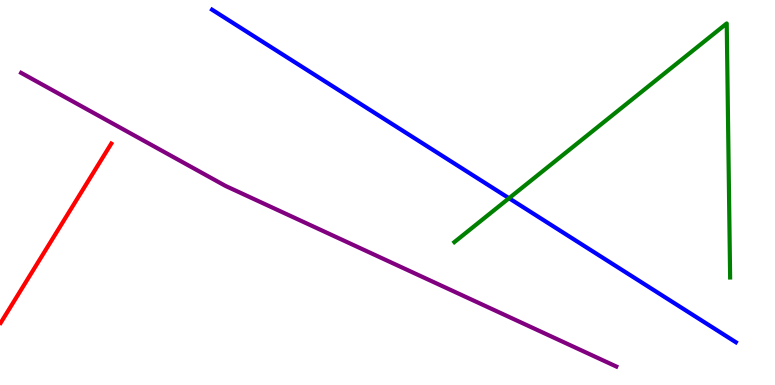[{'lines': ['blue', 'red'], 'intersections': []}, {'lines': ['green', 'red'], 'intersections': []}, {'lines': ['purple', 'red'], 'intersections': []}, {'lines': ['blue', 'green'], 'intersections': [{'x': 6.57, 'y': 4.85}]}, {'lines': ['blue', 'purple'], 'intersections': []}, {'lines': ['green', 'purple'], 'intersections': []}]